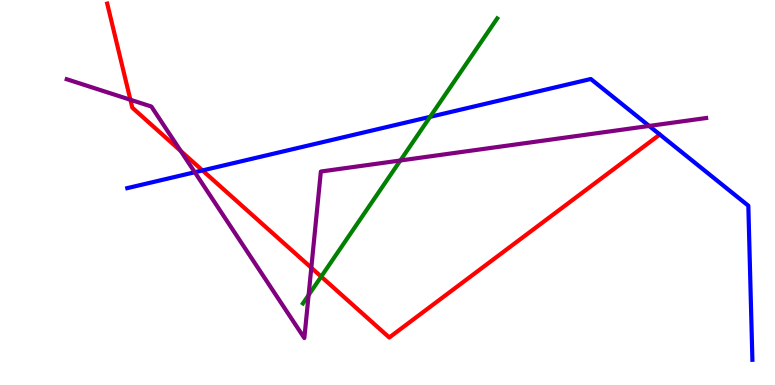[{'lines': ['blue', 'red'], 'intersections': [{'x': 2.61, 'y': 5.57}]}, {'lines': ['green', 'red'], 'intersections': [{'x': 4.14, 'y': 2.82}]}, {'lines': ['purple', 'red'], 'intersections': [{'x': 1.68, 'y': 7.41}, {'x': 2.33, 'y': 6.08}, {'x': 4.02, 'y': 3.05}]}, {'lines': ['blue', 'green'], 'intersections': [{'x': 5.55, 'y': 6.97}]}, {'lines': ['blue', 'purple'], 'intersections': [{'x': 2.51, 'y': 5.53}, {'x': 8.38, 'y': 6.73}]}, {'lines': ['green', 'purple'], 'intersections': [{'x': 3.98, 'y': 2.34}, {'x': 5.17, 'y': 5.83}]}]